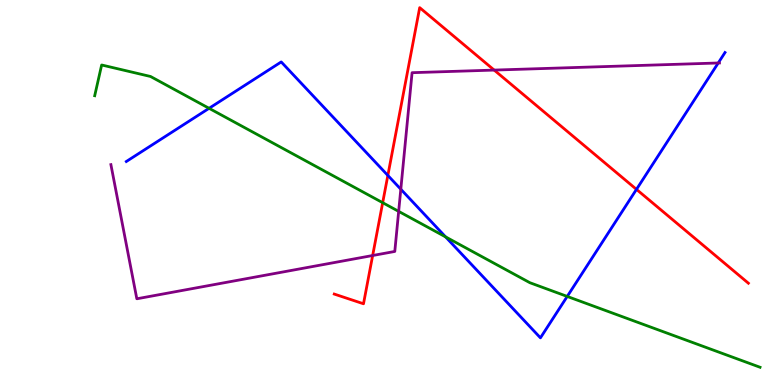[{'lines': ['blue', 'red'], 'intersections': [{'x': 5.0, 'y': 5.44}, {'x': 8.21, 'y': 5.08}]}, {'lines': ['green', 'red'], 'intersections': [{'x': 4.94, 'y': 4.74}]}, {'lines': ['purple', 'red'], 'intersections': [{'x': 4.81, 'y': 3.36}, {'x': 6.38, 'y': 8.18}]}, {'lines': ['blue', 'green'], 'intersections': [{'x': 2.7, 'y': 7.19}, {'x': 5.75, 'y': 3.85}, {'x': 7.32, 'y': 2.3}]}, {'lines': ['blue', 'purple'], 'intersections': [{'x': 5.17, 'y': 5.09}, {'x': 9.27, 'y': 8.36}]}, {'lines': ['green', 'purple'], 'intersections': [{'x': 5.14, 'y': 4.51}]}]